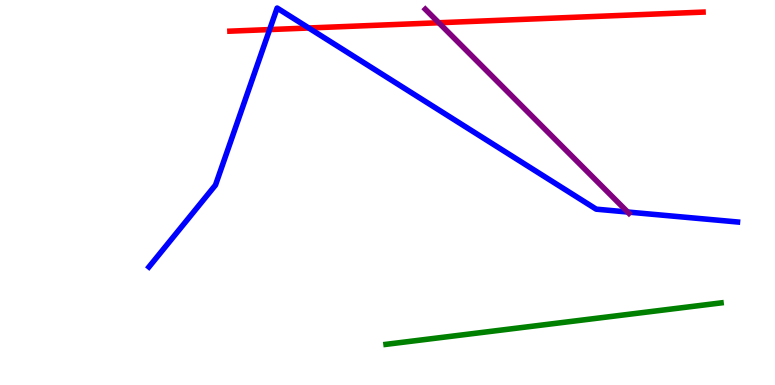[{'lines': ['blue', 'red'], 'intersections': [{'x': 3.48, 'y': 9.23}, {'x': 3.98, 'y': 9.27}]}, {'lines': ['green', 'red'], 'intersections': []}, {'lines': ['purple', 'red'], 'intersections': [{'x': 5.66, 'y': 9.41}]}, {'lines': ['blue', 'green'], 'intersections': []}, {'lines': ['blue', 'purple'], 'intersections': [{'x': 8.1, 'y': 4.49}]}, {'lines': ['green', 'purple'], 'intersections': []}]